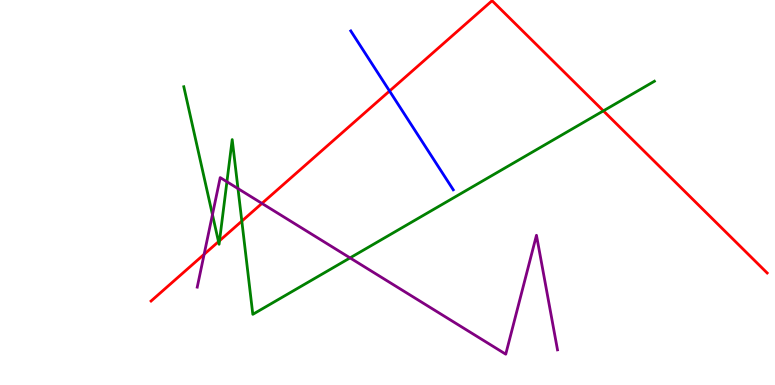[{'lines': ['blue', 'red'], 'intersections': [{'x': 5.03, 'y': 7.64}]}, {'lines': ['green', 'red'], 'intersections': [{'x': 2.82, 'y': 3.72}, {'x': 2.83, 'y': 3.75}, {'x': 3.12, 'y': 4.26}, {'x': 7.79, 'y': 7.12}]}, {'lines': ['purple', 'red'], 'intersections': [{'x': 2.63, 'y': 3.39}, {'x': 3.38, 'y': 4.72}]}, {'lines': ['blue', 'green'], 'intersections': []}, {'lines': ['blue', 'purple'], 'intersections': []}, {'lines': ['green', 'purple'], 'intersections': [{'x': 2.74, 'y': 4.43}, {'x': 2.93, 'y': 5.28}, {'x': 3.07, 'y': 5.1}, {'x': 4.52, 'y': 3.3}]}]